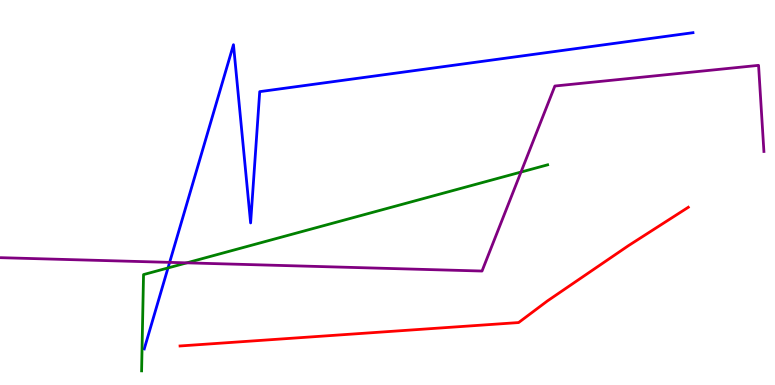[{'lines': ['blue', 'red'], 'intersections': []}, {'lines': ['green', 'red'], 'intersections': []}, {'lines': ['purple', 'red'], 'intersections': []}, {'lines': ['blue', 'green'], 'intersections': [{'x': 2.17, 'y': 3.04}]}, {'lines': ['blue', 'purple'], 'intersections': [{'x': 2.19, 'y': 3.19}]}, {'lines': ['green', 'purple'], 'intersections': [{'x': 2.41, 'y': 3.17}, {'x': 6.72, 'y': 5.53}]}]